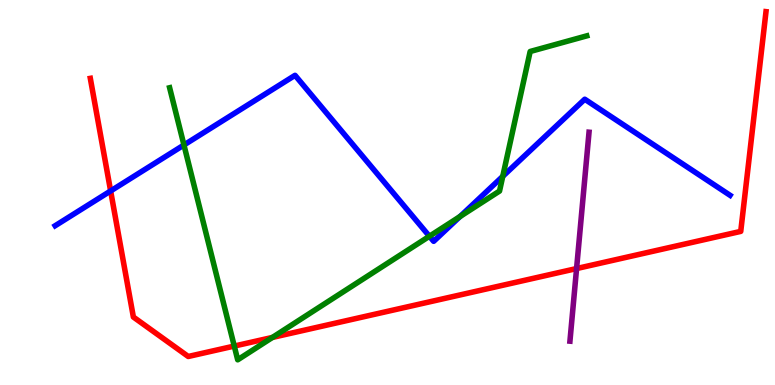[{'lines': ['blue', 'red'], 'intersections': [{'x': 1.43, 'y': 5.04}]}, {'lines': ['green', 'red'], 'intersections': [{'x': 3.02, 'y': 1.01}, {'x': 3.52, 'y': 1.24}]}, {'lines': ['purple', 'red'], 'intersections': [{'x': 7.44, 'y': 3.02}]}, {'lines': ['blue', 'green'], 'intersections': [{'x': 2.37, 'y': 6.23}, {'x': 5.54, 'y': 3.86}, {'x': 5.94, 'y': 4.38}, {'x': 6.49, 'y': 5.42}]}, {'lines': ['blue', 'purple'], 'intersections': []}, {'lines': ['green', 'purple'], 'intersections': []}]